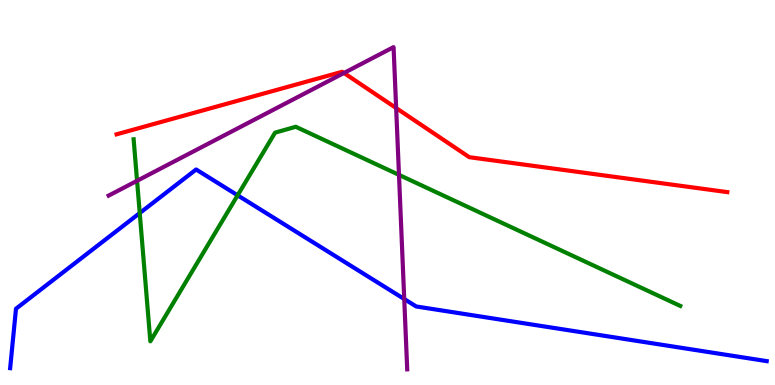[{'lines': ['blue', 'red'], 'intersections': []}, {'lines': ['green', 'red'], 'intersections': []}, {'lines': ['purple', 'red'], 'intersections': [{'x': 4.44, 'y': 8.1}, {'x': 5.11, 'y': 7.19}]}, {'lines': ['blue', 'green'], 'intersections': [{'x': 1.8, 'y': 4.47}, {'x': 3.07, 'y': 4.93}]}, {'lines': ['blue', 'purple'], 'intersections': [{'x': 5.22, 'y': 2.23}]}, {'lines': ['green', 'purple'], 'intersections': [{'x': 1.77, 'y': 5.3}, {'x': 5.15, 'y': 5.46}]}]